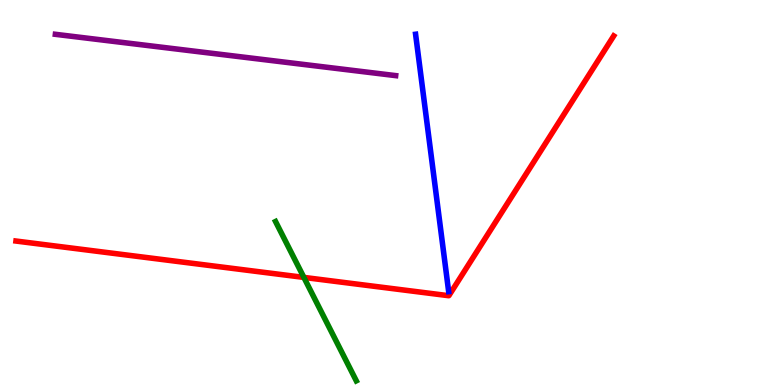[{'lines': ['blue', 'red'], 'intersections': []}, {'lines': ['green', 'red'], 'intersections': [{'x': 3.92, 'y': 2.79}]}, {'lines': ['purple', 'red'], 'intersections': []}, {'lines': ['blue', 'green'], 'intersections': []}, {'lines': ['blue', 'purple'], 'intersections': []}, {'lines': ['green', 'purple'], 'intersections': []}]